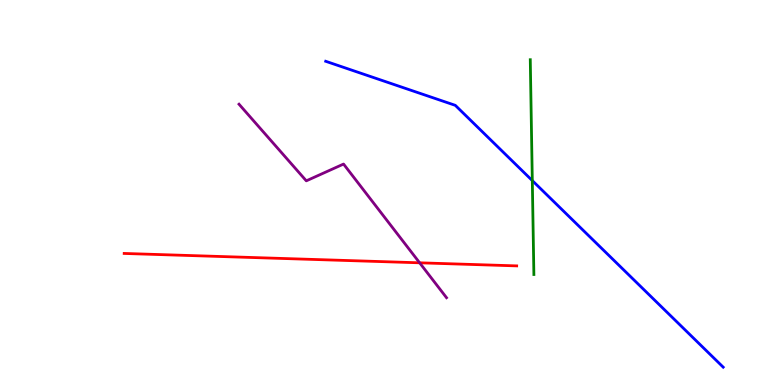[{'lines': ['blue', 'red'], 'intersections': []}, {'lines': ['green', 'red'], 'intersections': []}, {'lines': ['purple', 'red'], 'intersections': [{'x': 5.41, 'y': 3.17}]}, {'lines': ['blue', 'green'], 'intersections': [{'x': 6.87, 'y': 5.31}]}, {'lines': ['blue', 'purple'], 'intersections': []}, {'lines': ['green', 'purple'], 'intersections': []}]